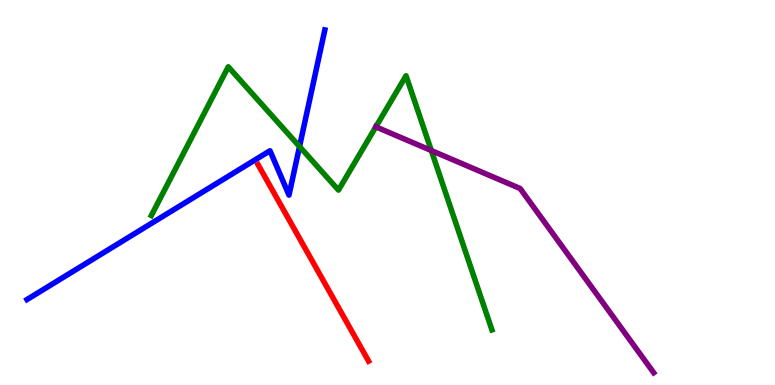[{'lines': ['blue', 'red'], 'intersections': []}, {'lines': ['green', 'red'], 'intersections': []}, {'lines': ['purple', 'red'], 'intersections': []}, {'lines': ['blue', 'green'], 'intersections': [{'x': 3.86, 'y': 6.19}]}, {'lines': ['blue', 'purple'], 'intersections': []}, {'lines': ['green', 'purple'], 'intersections': [{'x': 4.85, 'y': 6.71}, {'x': 5.57, 'y': 6.09}]}]